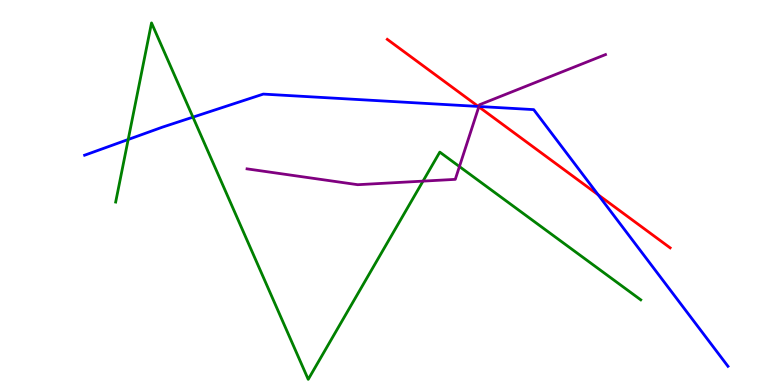[{'lines': ['blue', 'red'], 'intersections': [{'x': 6.17, 'y': 7.24}, {'x': 7.72, 'y': 4.94}]}, {'lines': ['green', 'red'], 'intersections': []}, {'lines': ['purple', 'red'], 'intersections': [{'x': 6.18, 'y': 7.23}]}, {'lines': ['blue', 'green'], 'intersections': [{'x': 1.65, 'y': 6.38}, {'x': 2.49, 'y': 6.96}]}, {'lines': ['blue', 'purple'], 'intersections': [{'x': 6.18, 'y': 7.23}]}, {'lines': ['green', 'purple'], 'intersections': [{'x': 5.46, 'y': 5.3}, {'x': 5.93, 'y': 5.67}]}]